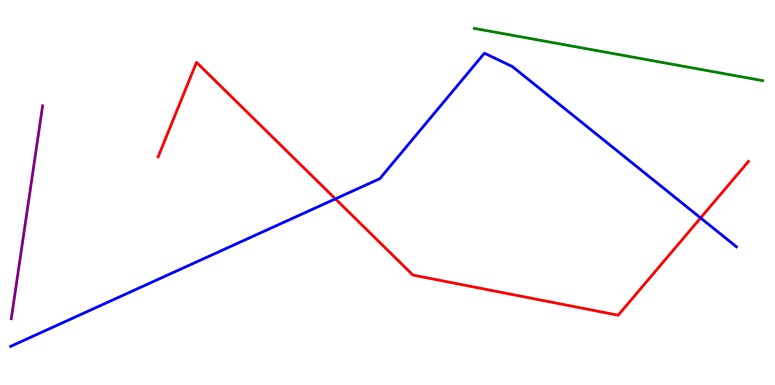[{'lines': ['blue', 'red'], 'intersections': [{'x': 4.33, 'y': 4.83}, {'x': 9.04, 'y': 4.34}]}, {'lines': ['green', 'red'], 'intersections': []}, {'lines': ['purple', 'red'], 'intersections': []}, {'lines': ['blue', 'green'], 'intersections': []}, {'lines': ['blue', 'purple'], 'intersections': []}, {'lines': ['green', 'purple'], 'intersections': []}]